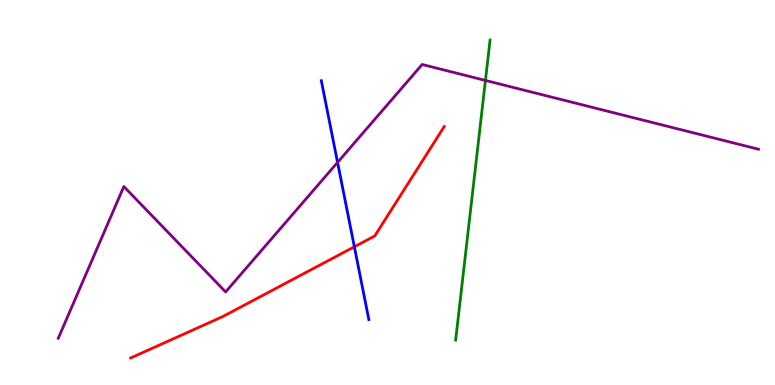[{'lines': ['blue', 'red'], 'intersections': [{'x': 4.57, 'y': 3.59}]}, {'lines': ['green', 'red'], 'intersections': []}, {'lines': ['purple', 'red'], 'intersections': []}, {'lines': ['blue', 'green'], 'intersections': []}, {'lines': ['blue', 'purple'], 'intersections': [{'x': 4.36, 'y': 5.78}]}, {'lines': ['green', 'purple'], 'intersections': [{'x': 6.26, 'y': 7.91}]}]